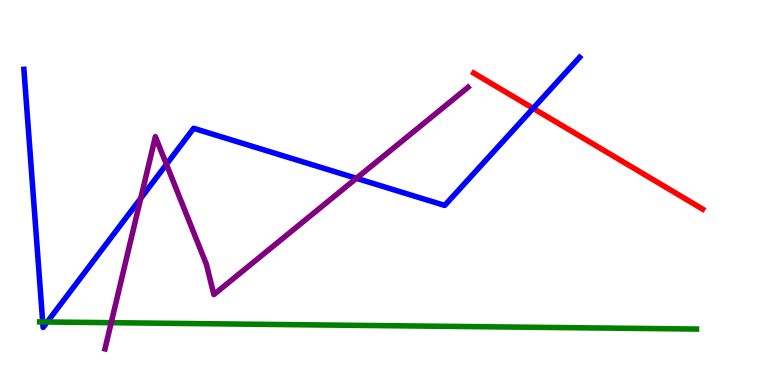[{'lines': ['blue', 'red'], 'intersections': [{'x': 6.88, 'y': 7.19}]}, {'lines': ['green', 'red'], 'intersections': []}, {'lines': ['purple', 'red'], 'intersections': []}, {'lines': ['blue', 'green'], 'intersections': [{'x': 0.551, 'y': 1.64}, {'x': 0.609, 'y': 1.64}]}, {'lines': ['blue', 'purple'], 'intersections': [{'x': 1.82, 'y': 4.85}, {'x': 2.15, 'y': 5.73}, {'x': 4.6, 'y': 5.37}]}, {'lines': ['green', 'purple'], 'intersections': [{'x': 1.43, 'y': 1.62}]}]